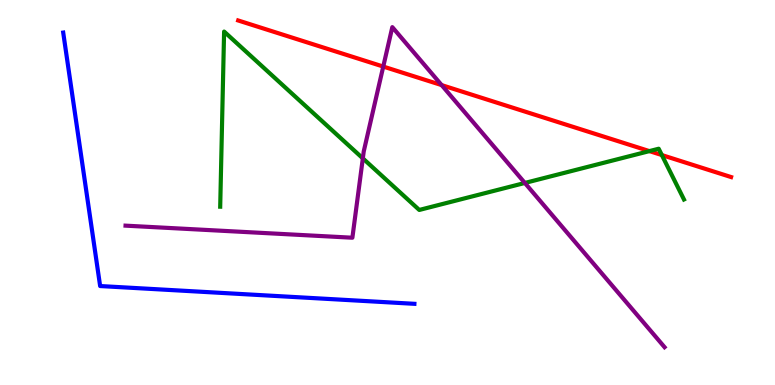[{'lines': ['blue', 'red'], 'intersections': []}, {'lines': ['green', 'red'], 'intersections': [{'x': 8.38, 'y': 6.08}, {'x': 8.54, 'y': 5.97}]}, {'lines': ['purple', 'red'], 'intersections': [{'x': 4.95, 'y': 8.27}, {'x': 5.7, 'y': 7.79}]}, {'lines': ['blue', 'green'], 'intersections': []}, {'lines': ['blue', 'purple'], 'intersections': []}, {'lines': ['green', 'purple'], 'intersections': [{'x': 4.68, 'y': 5.89}, {'x': 6.77, 'y': 5.25}]}]